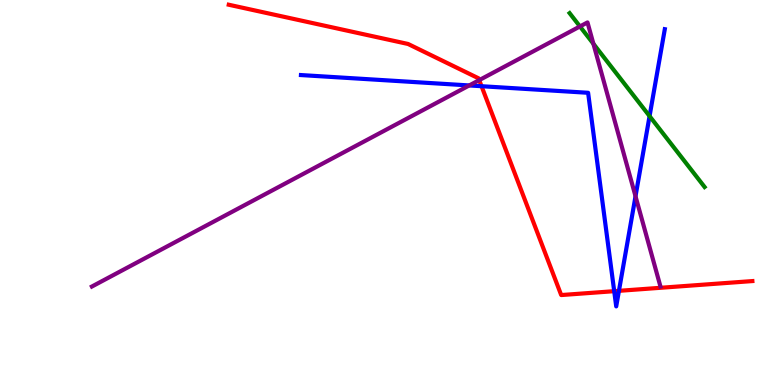[{'lines': ['blue', 'red'], 'intersections': [{'x': 6.21, 'y': 7.76}, {'x': 7.93, 'y': 2.44}, {'x': 7.99, 'y': 2.45}]}, {'lines': ['green', 'red'], 'intersections': []}, {'lines': ['purple', 'red'], 'intersections': [{'x': 6.18, 'y': 7.92}]}, {'lines': ['blue', 'green'], 'intersections': [{'x': 8.38, 'y': 6.98}]}, {'lines': ['blue', 'purple'], 'intersections': [{'x': 6.05, 'y': 7.78}, {'x': 8.2, 'y': 4.9}]}, {'lines': ['green', 'purple'], 'intersections': [{'x': 7.48, 'y': 9.31}, {'x': 7.66, 'y': 8.86}]}]